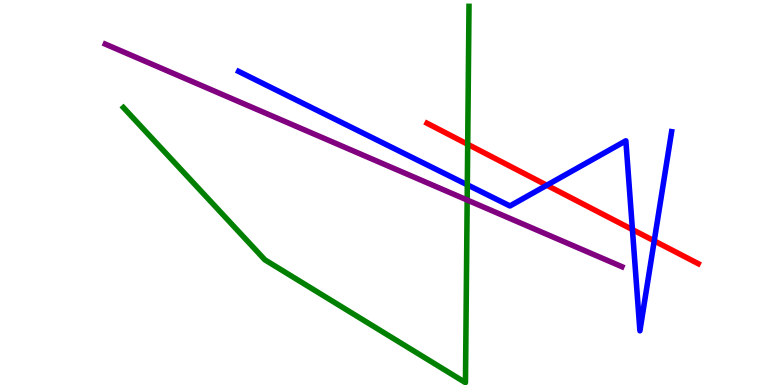[{'lines': ['blue', 'red'], 'intersections': [{'x': 7.06, 'y': 5.19}, {'x': 8.16, 'y': 4.04}, {'x': 8.44, 'y': 3.74}]}, {'lines': ['green', 'red'], 'intersections': [{'x': 6.03, 'y': 6.25}]}, {'lines': ['purple', 'red'], 'intersections': []}, {'lines': ['blue', 'green'], 'intersections': [{'x': 6.03, 'y': 5.2}]}, {'lines': ['blue', 'purple'], 'intersections': []}, {'lines': ['green', 'purple'], 'intersections': [{'x': 6.03, 'y': 4.8}]}]